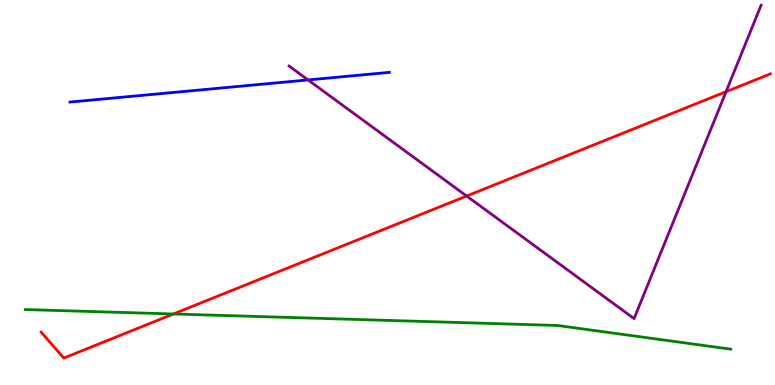[{'lines': ['blue', 'red'], 'intersections': []}, {'lines': ['green', 'red'], 'intersections': [{'x': 2.24, 'y': 1.84}]}, {'lines': ['purple', 'red'], 'intersections': [{'x': 6.02, 'y': 4.91}, {'x': 9.37, 'y': 7.62}]}, {'lines': ['blue', 'green'], 'intersections': []}, {'lines': ['blue', 'purple'], 'intersections': [{'x': 3.97, 'y': 7.92}]}, {'lines': ['green', 'purple'], 'intersections': []}]